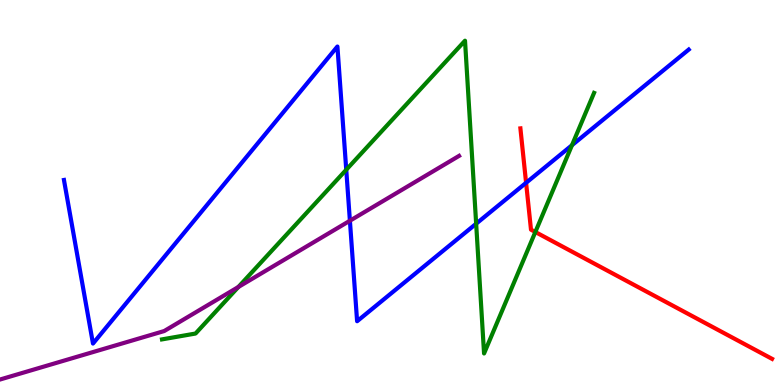[{'lines': ['blue', 'red'], 'intersections': [{'x': 6.79, 'y': 5.25}]}, {'lines': ['green', 'red'], 'intersections': [{'x': 6.91, 'y': 3.97}]}, {'lines': ['purple', 'red'], 'intersections': []}, {'lines': ['blue', 'green'], 'intersections': [{'x': 4.47, 'y': 5.59}, {'x': 6.14, 'y': 4.19}, {'x': 7.38, 'y': 6.23}]}, {'lines': ['blue', 'purple'], 'intersections': [{'x': 4.51, 'y': 4.27}]}, {'lines': ['green', 'purple'], 'intersections': [{'x': 3.08, 'y': 2.55}]}]